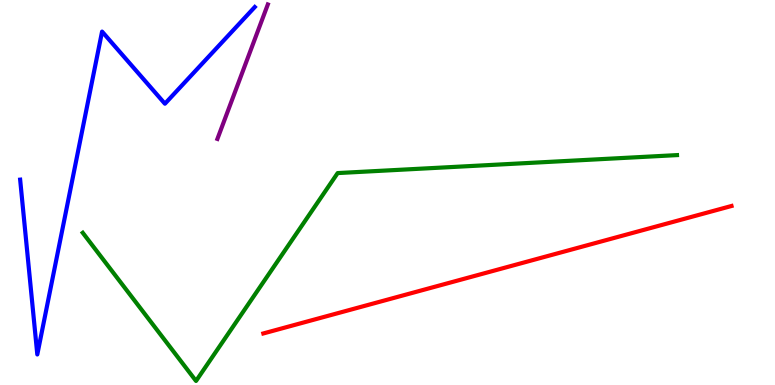[{'lines': ['blue', 'red'], 'intersections': []}, {'lines': ['green', 'red'], 'intersections': []}, {'lines': ['purple', 'red'], 'intersections': []}, {'lines': ['blue', 'green'], 'intersections': []}, {'lines': ['blue', 'purple'], 'intersections': []}, {'lines': ['green', 'purple'], 'intersections': []}]